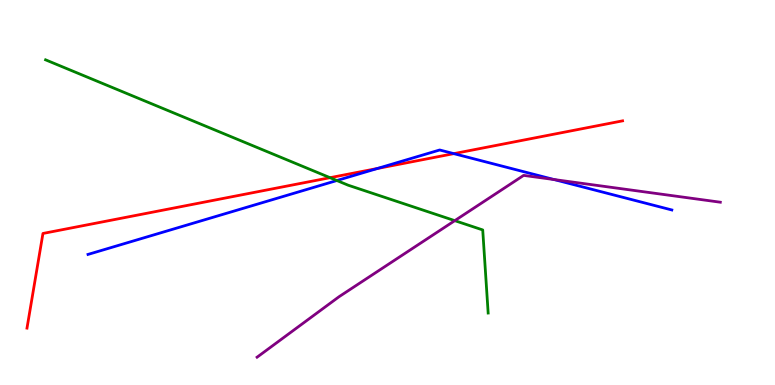[{'lines': ['blue', 'red'], 'intersections': [{'x': 4.87, 'y': 5.62}, {'x': 5.86, 'y': 6.01}]}, {'lines': ['green', 'red'], 'intersections': [{'x': 4.26, 'y': 5.38}]}, {'lines': ['purple', 'red'], 'intersections': []}, {'lines': ['blue', 'green'], 'intersections': [{'x': 4.35, 'y': 5.31}]}, {'lines': ['blue', 'purple'], 'intersections': [{'x': 7.15, 'y': 5.34}]}, {'lines': ['green', 'purple'], 'intersections': [{'x': 5.87, 'y': 4.27}]}]